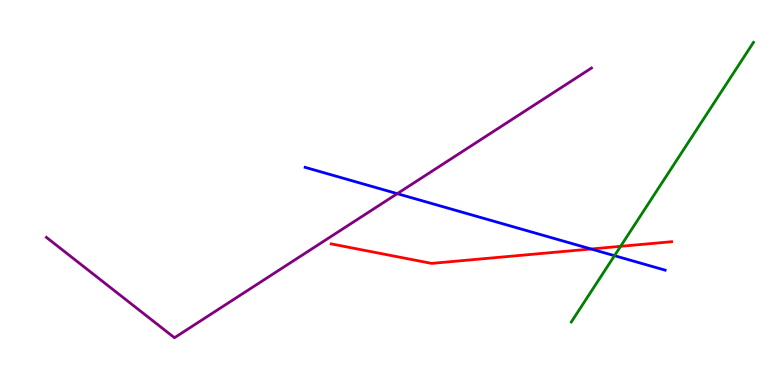[{'lines': ['blue', 'red'], 'intersections': [{'x': 7.63, 'y': 3.53}]}, {'lines': ['green', 'red'], 'intersections': [{'x': 8.01, 'y': 3.6}]}, {'lines': ['purple', 'red'], 'intersections': []}, {'lines': ['blue', 'green'], 'intersections': [{'x': 7.93, 'y': 3.36}]}, {'lines': ['blue', 'purple'], 'intersections': [{'x': 5.13, 'y': 4.97}]}, {'lines': ['green', 'purple'], 'intersections': []}]